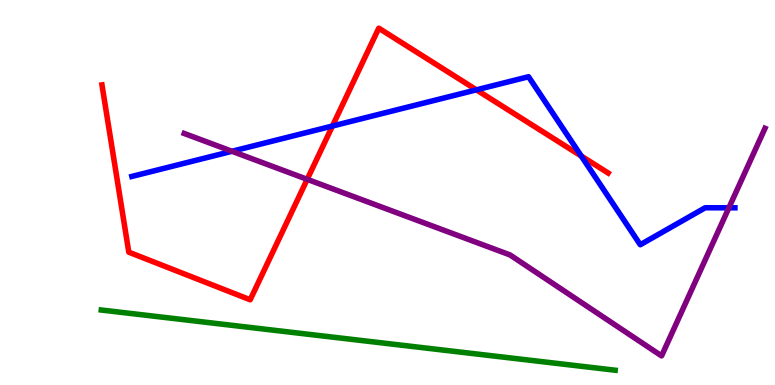[{'lines': ['blue', 'red'], 'intersections': [{'x': 4.29, 'y': 6.73}, {'x': 6.15, 'y': 7.67}, {'x': 7.5, 'y': 5.95}]}, {'lines': ['green', 'red'], 'intersections': []}, {'lines': ['purple', 'red'], 'intersections': [{'x': 3.96, 'y': 5.34}]}, {'lines': ['blue', 'green'], 'intersections': []}, {'lines': ['blue', 'purple'], 'intersections': [{'x': 2.99, 'y': 6.07}, {'x': 9.41, 'y': 4.6}]}, {'lines': ['green', 'purple'], 'intersections': []}]